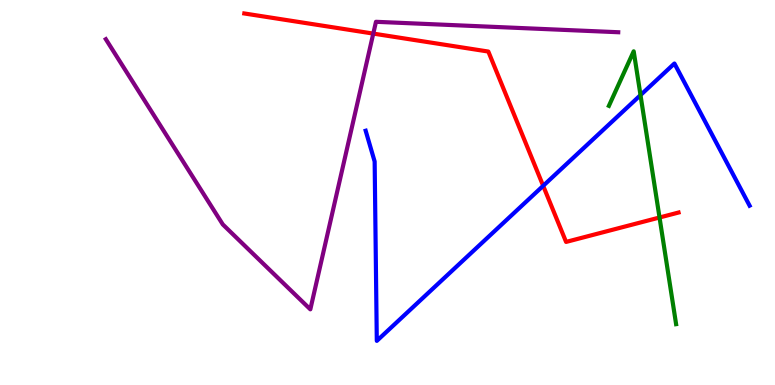[{'lines': ['blue', 'red'], 'intersections': [{'x': 7.01, 'y': 5.17}]}, {'lines': ['green', 'red'], 'intersections': [{'x': 8.51, 'y': 4.35}]}, {'lines': ['purple', 'red'], 'intersections': [{'x': 4.82, 'y': 9.13}]}, {'lines': ['blue', 'green'], 'intersections': [{'x': 8.26, 'y': 7.53}]}, {'lines': ['blue', 'purple'], 'intersections': []}, {'lines': ['green', 'purple'], 'intersections': []}]